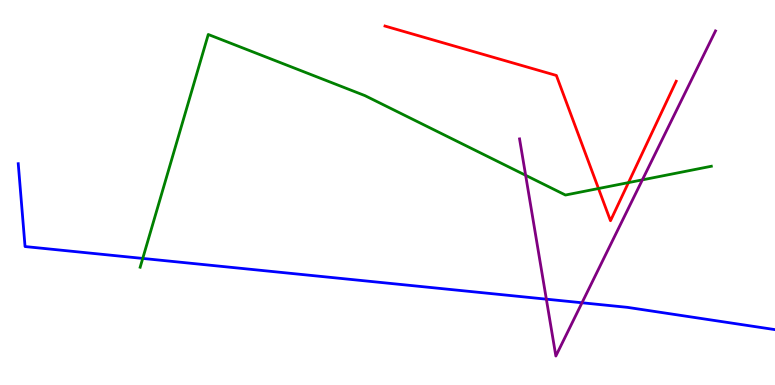[{'lines': ['blue', 'red'], 'intersections': []}, {'lines': ['green', 'red'], 'intersections': [{'x': 7.72, 'y': 5.1}, {'x': 8.11, 'y': 5.26}]}, {'lines': ['purple', 'red'], 'intersections': []}, {'lines': ['blue', 'green'], 'intersections': [{'x': 1.84, 'y': 3.29}]}, {'lines': ['blue', 'purple'], 'intersections': [{'x': 7.05, 'y': 2.23}, {'x': 7.51, 'y': 2.14}]}, {'lines': ['green', 'purple'], 'intersections': [{'x': 6.78, 'y': 5.45}, {'x': 8.29, 'y': 5.33}]}]